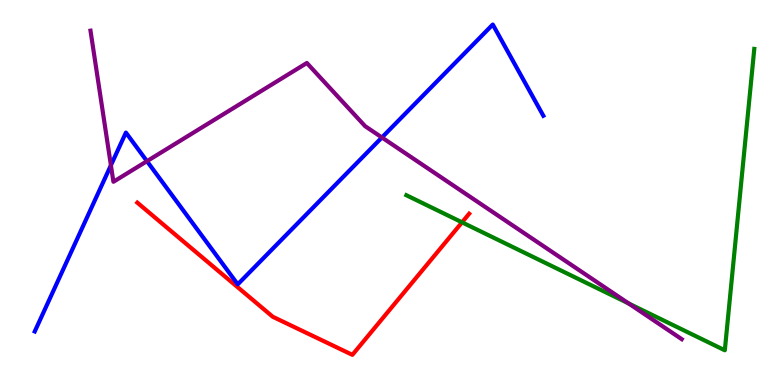[{'lines': ['blue', 'red'], 'intersections': []}, {'lines': ['green', 'red'], 'intersections': [{'x': 5.96, 'y': 4.23}]}, {'lines': ['purple', 'red'], 'intersections': []}, {'lines': ['blue', 'green'], 'intersections': []}, {'lines': ['blue', 'purple'], 'intersections': [{'x': 1.43, 'y': 5.71}, {'x': 1.9, 'y': 5.81}, {'x': 4.93, 'y': 6.43}]}, {'lines': ['green', 'purple'], 'intersections': [{'x': 8.11, 'y': 2.12}]}]